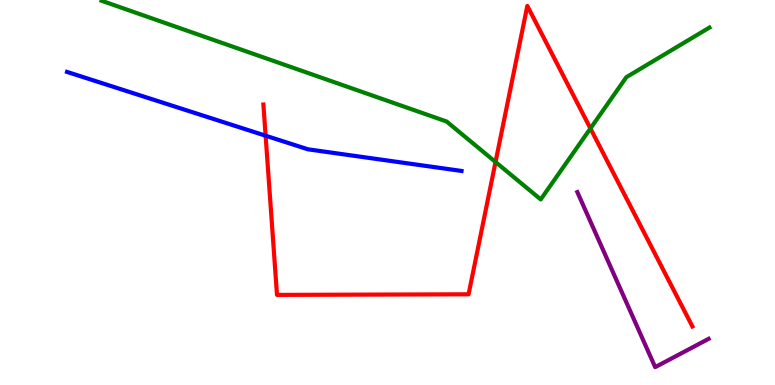[{'lines': ['blue', 'red'], 'intersections': [{'x': 3.43, 'y': 6.48}]}, {'lines': ['green', 'red'], 'intersections': [{'x': 6.39, 'y': 5.79}, {'x': 7.62, 'y': 6.66}]}, {'lines': ['purple', 'red'], 'intersections': []}, {'lines': ['blue', 'green'], 'intersections': []}, {'lines': ['blue', 'purple'], 'intersections': []}, {'lines': ['green', 'purple'], 'intersections': []}]